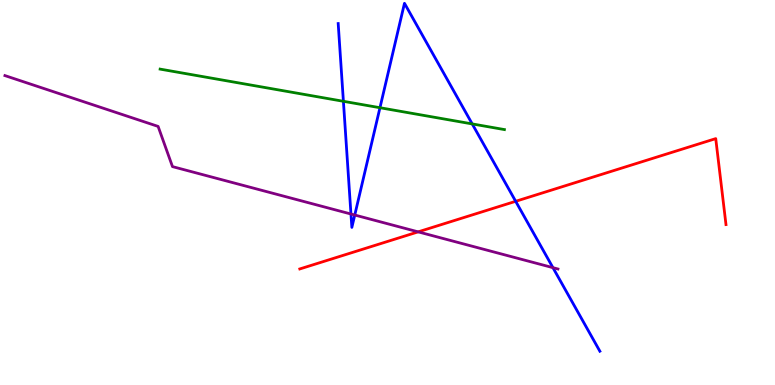[{'lines': ['blue', 'red'], 'intersections': [{'x': 6.65, 'y': 4.77}]}, {'lines': ['green', 'red'], 'intersections': []}, {'lines': ['purple', 'red'], 'intersections': [{'x': 5.4, 'y': 3.98}]}, {'lines': ['blue', 'green'], 'intersections': [{'x': 4.43, 'y': 7.37}, {'x': 4.9, 'y': 7.2}, {'x': 6.09, 'y': 6.78}]}, {'lines': ['blue', 'purple'], 'intersections': [{'x': 4.53, 'y': 4.44}, {'x': 4.58, 'y': 4.41}, {'x': 7.13, 'y': 3.05}]}, {'lines': ['green', 'purple'], 'intersections': []}]